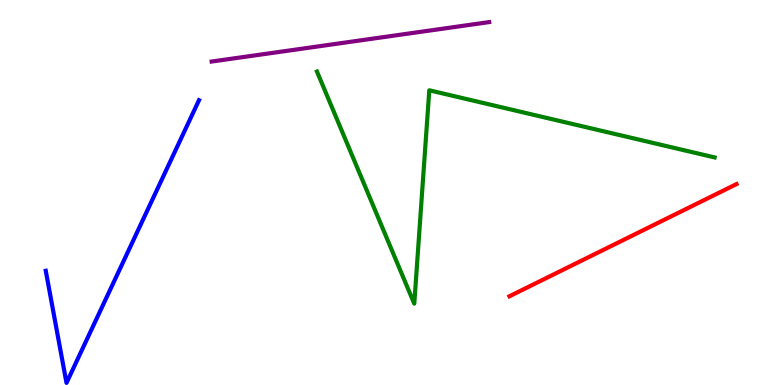[{'lines': ['blue', 'red'], 'intersections': []}, {'lines': ['green', 'red'], 'intersections': []}, {'lines': ['purple', 'red'], 'intersections': []}, {'lines': ['blue', 'green'], 'intersections': []}, {'lines': ['blue', 'purple'], 'intersections': []}, {'lines': ['green', 'purple'], 'intersections': []}]